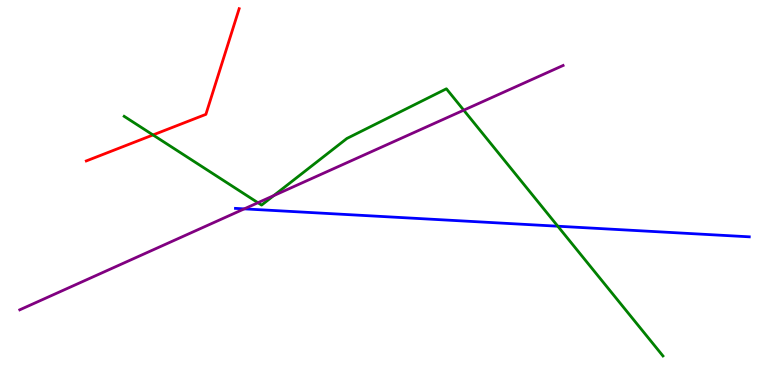[{'lines': ['blue', 'red'], 'intersections': []}, {'lines': ['green', 'red'], 'intersections': [{'x': 1.97, 'y': 6.49}]}, {'lines': ['purple', 'red'], 'intersections': []}, {'lines': ['blue', 'green'], 'intersections': [{'x': 7.2, 'y': 4.12}]}, {'lines': ['blue', 'purple'], 'intersections': [{'x': 3.15, 'y': 4.57}]}, {'lines': ['green', 'purple'], 'intersections': [{'x': 3.33, 'y': 4.73}, {'x': 3.53, 'y': 4.92}, {'x': 5.98, 'y': 7.14}]}]